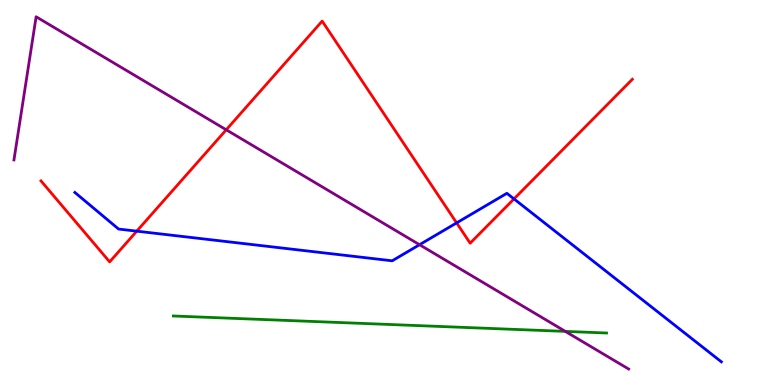[{'lines': ['blue', 'red'], 'intersections': [{'x': 1.76, 'y': 4.0}, {'x': 5.89, 'y': 4.21}, {'x': 6.63, 'y': 4.83}]}, {'lines': ['green', 'red'], 'intersections': []}, {'lines': ['purple', 'red'], 'intersections': [{'x': 2.92, 'y': 6.63}]}, {'lines': ['blue', 'green'], 'intersections': []}, {'lines': ['blue', 'purple'], 'intersections': [{'x': 5.41, 'y': 3.64}]}, {'lines': ['green', 'purple'], 'intersections': [{'x': 7.29, 'y': 1.39}]}]